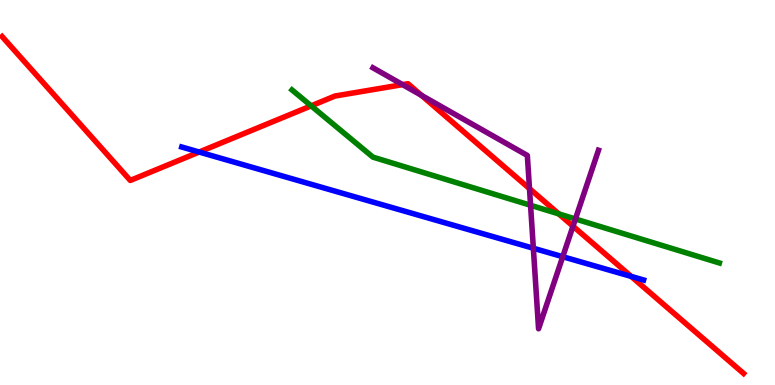[{'lines': ['blue', 'red'], 'intersections': [{'x': 2.57, 'y': 6.05}, {'x': 8.14, 'y': 2.82}]}, {'lines': ['green', 'red'], 'intersections': [{'x': 4.02, 'y': 7.25}, {'x': 7.21, 'y': 4.44}]}, {'lines': ['purple', 'red'], 'intersections': [{'x': 5.19, 'y': 7.8}, {'x': 5.44, 'y': 7.52}, {'x': 6.83, 'y': 5.1}, {'x': 7.39, 'y': 4.13}]}, {'lines': ['blue', 'green'], 'intersections': []}, {'lines': ['blue', 'purple'], 'intersections': [{'x': 6.88, 'y': 3.55}, {'x': 7.26, 'y': 3.33}]}, {'lines': ['green', 'purple'], 'intersections': [{'x': 6.85, 'y': 4.67}, {'x': 7.42, 'y': 4.31}]}]